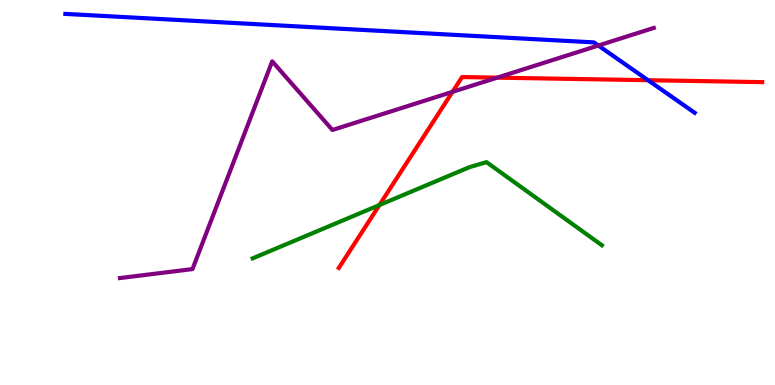[{'lines': ['blue', 'red'], 'intersections': [{'x': 8.36, 'y': 7.92}]}, {'lines': ['green', 'red'], 'intersections': [{'x': 4.9, 'y': 4.67}]}, {'lines': ['purple', 'red'], 'intersections': [{'x': 5.84, 'y': 7.61}, {'x': 6.42, 'y': 7.98}]}, {'lines': ['blue', 'green'], 'intersections': []}, {'lines': ['blue', 'purple'], 'intersections': [{'x': 7.72, 'y': 8.82}]}, {'lines': ['green', 'purple'], 'intersections': []}]